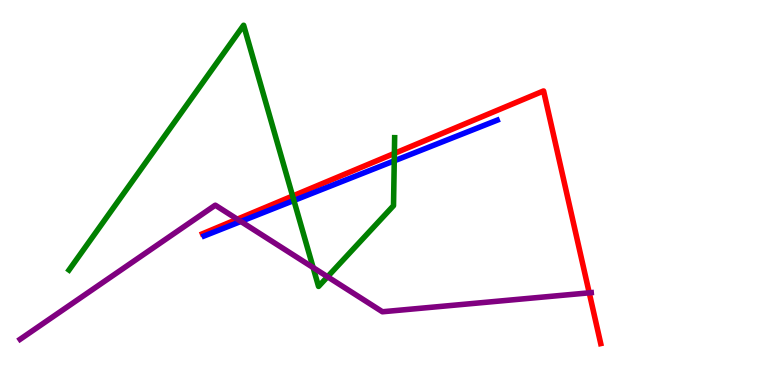[{'lines': ['blue', 'red'], 'intersections': []}, {'lines': ['green', 'red'], 'intersections': [{'x': 3.78, 'y': 4.91}, {'x': 5.09, 'y': 6.02}]}, {'lines': ['purple', 'red'], 'intersections': [{'x': 3.06, 'y': 4.31}, {'x': 7.6, 'y': 2.39}]}, {'lines': ['blue', 'green'], 'intersections': [{'x': 3.79, 'y': 4.79}, {'x': 5.09, 'y': 5.82}]}, {'lines': ['blue', 'purple'], 'intersections': [{'x': 3.11, 'y': 4.25}]}, {'lines': ['green', 'purple'], 'intersections': [{'x': 4.04, 'y': 3.05}, {'x': 4.23, 'y': 2.81}]}]